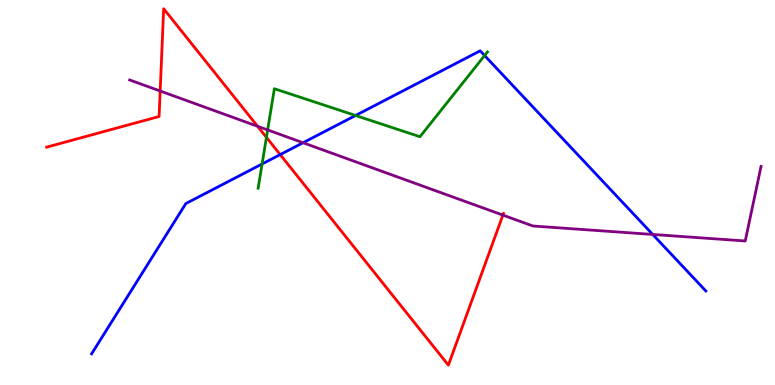[{'lines': ['blue', 'red'], 'intersections': [{'x': 3.62, 'y': 5.98}]}, {'lines': ['green', 'red'], 'intersections': [{'x': 3.44, 'y': 6.43}]}, {'lines': ['purple', 'red'], 'intersections': [{'x': 2.07, 'y': 7.64}, {'x': 3.32, 'y': 6.72}, {'x': 6.49, 'y': 4.41}]}, {'lines': ['blue', 'green'], 'intersections': [{'x': 3.38, 'y': 5.74}, {'x': 4.59, 'y': 7.0}, {'x': 6.25, 'y': 8.56}]}, {'lines': ['blue', 'purple'], 'intersections': [{'x': 3.91, 'y': 6.29}, {'x': 8.42, 'y': 3.91}]}, {'lines': ['green', 'purple'], 'intersections': [{'x': 3.45, 'y': 6.63}]}]